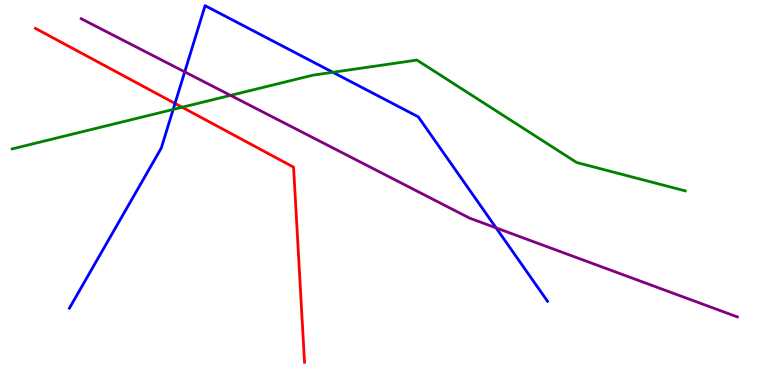[{'lines': ['blue', 'red'], 'intersections': [{'x': 2.26, 'y': 7.31}]}, {'lines': ['green', 'red'], 'intersections': [{'x': 2.35, 'y': 7.21}]}, {'lines': ['purple', 'red'], 'intersections': []}, {'lines': ['blue', 'green'], 'intersections': [{'x': 2.23, 'y': 7.16}, {'x': 4.29, 'y': 8.12}]}, {'lines': ['blue', 'purple'], 'intersections': [{'x': 2.38, 'y': 8.13}, {'x': 6.4, 'y': 4.08}]}, {'lines': ['green', 'purple'], 'intersections': [{'x': 2.97, 'y': 7.52}]}]